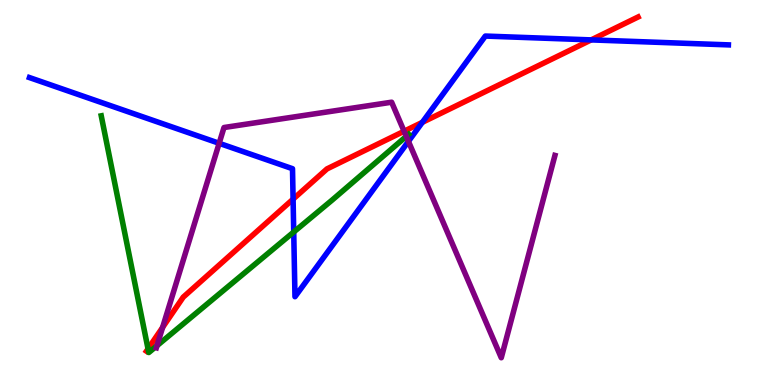[{'lines': ['blue', 'red'], 'intersections': [{'x': 3.78, 'y': 4.83}, {'x': 5.45, 'y': 6.82}, {'x': 7.63, 'y': 8.96}]}, {'lines': ['green', 'red'], 'intersections': [{'x': 1.91, 'y': 0.94}]}, {'lines': ['purple', 'red'], 'intersections': [{'x': 2.1, 'y': 1.5}, {'x': 5.21, 'y': 6.59}]}, {'lines': ['blue', 'green'], 'intersections': [{'x': 3.79, 'y': 3.97}]}, {'lines': ['blue', 'purple'], 'intersections': [{'x': 2.83, 'y': 6.28}, {'x': 5.27, 'y': 6.33}]}, {'lines': ['green', 'purple'], 'intersections': [{'x': 2.03, 'y': 1.02}, {'x': 5.24, 'y': 6.46}]}]